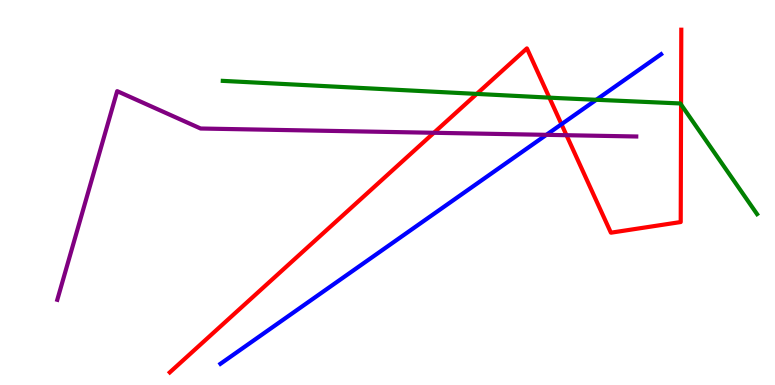[{'lines': ['blue', 'red'], 'intersections': [{'x': 7.24, 'y': 6.77}]}, {'lines': ['green', 'red'], 'intersections': [{'x': 6.15, 'y': 7.56}, {'x': 7.09, 'y': 7.46}, {'x': 8.79, 'y': 7.28}]}, {'lines': ['purple', 'red'], 'intersections': [{'x': 5.6, 'y': 6.55}, {'x': 7.31, 'y': 6.49}]}, {'lines': ['blue', 'green'], 'intersections': [{'x': 7.69, 'y': 7.41}]}, {'lines': ['blue', 'purple'], 'intersections': [{'x': 7.05, 'y': 6.5}]}, {'lines': ['green', 'purple'], 'intersections': []}]